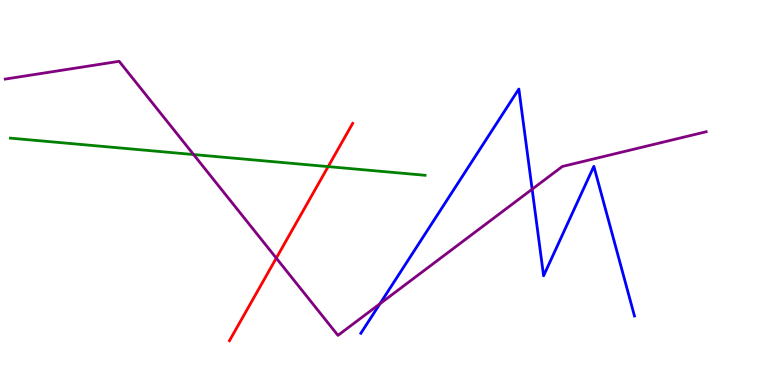[{'lines': ['blue', 'red'], 'intersections': []}, {'lines': ['green', 'red'], 'intersections': [{'x': 4.23, 'y': 5.67}]}, {'lines': ['purple', 'red'], 'intersections': [{'x': 3.56, 'y': 3.3}]}, {'lines': ['blue', 'green'], 'intersections': []}, {'lines': ['blue', 'purple'], 'intersections': [{'x': 4.9, 'y': 2.11}, {'x': 6.87, 'y': 5.09}]}, {'lines': ['green', 'purple'], 'intersections': [{'x': 2.5, 'y': 5.99}]}]